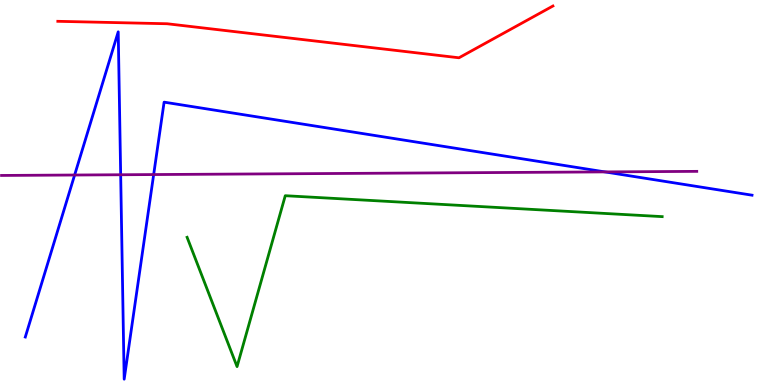[{'lines': ['blue', 'red'], 'intersections': []}, {'lines': ['green', 'red'], 'intersections': []}, {'lines': ['purple', 'red'], 'intersections': []}, {'lines': ['blue', 'green'], 'intersections': []}, {'lines': ['blue', 'purple'], 'intersections': [{'x': 0.963, 'y': 5.45}, {'x': 1.56, 'y': 5.46}, {'x': 1.98, 'y': 5.47}, {'x': 7.81, 'y': 5.54}]}, {'lines': ['green', 'purple'], 'intersections': []}]